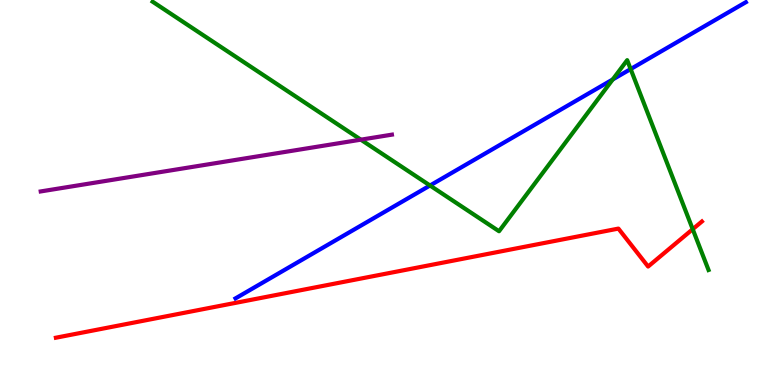[{'lines': ['blue', 'red'], 'intersections': []}, {'lines': ['green', 'red'], 'intersections': [{'x': 8.94, 'y': 4.05}]}, {'lines': ['purple', 'red'], 'intersections': []}, {'lines': ['blue', 'green'], 'intersections': [{'x': 5.55, 'y': 5.18}, {'x': 7.91, 'y': 7.94}, {'x': 8.14, 'y': 8.21}]}, {'lines': ['blue', 'purple'], 'intersections': []}, {'lines': ['green', 'purple'], 'intersections': [{'x': 4.66, 'y': 6.37}]}]